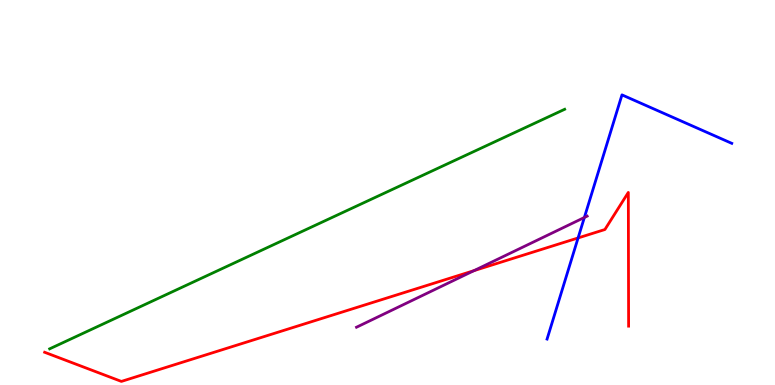[{'lines': ['blue', 'red'], 'intersections': [{'x': 7.46, 'y': 3.82}]}, {'lines': ['green', 'red'], 'intersections': []}, {'lines': ['purple', 'red'], 'intersections': [{'x': 6.12, 'y': 2.97}]}, {'lines': ['blue', 'green'], 'intersections': []}, {'lines': ['blue', 'purple'], 'intersections': [{'x': 7.54, 'y': 4.35}]}, {'lines': ['green', 'purple'], 'intersections': []}]